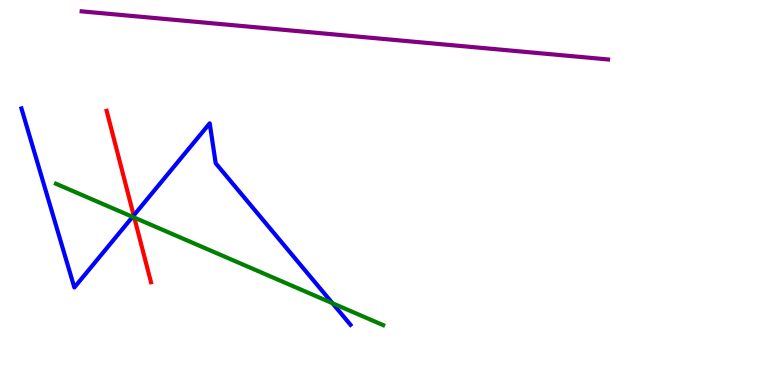[{'lines': ['blue', 'red'], 'intersections': [{'x': 1.73, 'y': 4.4}]}, {'lines': ['green', 'red'], 'intersections': [{'x': 1.73, 'y': 4.35}]}, {'lines': ['purple', 'red'], 'intersections': []}, {'lines': ['blue', 'green'], 'intersections': [{'x': 1.71, 'y': 4.37}, {'x': 4.29, 'y': 2.12}]}, {'lines': ['blue', 'purple'], 'intersections': []}, {'lines': ['green', 'purple'], 'intersections': []}]